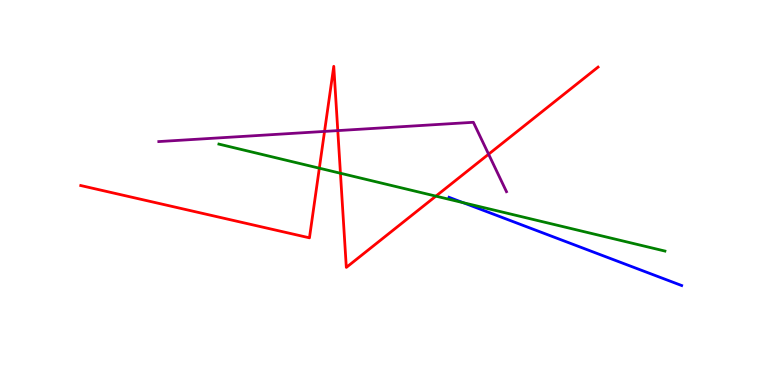[{'lines': ['blue', 'red'], 'intersections': []}, {'lines': ['green', 'red'], 'intersections': [{'x': 4.12, 'y': 5.63}, {'x': 4.39, 'y': 5.5}, {'x': 5.62, 'y': 4.91}]}, {'lines': ['purple', 'red'], 'intersections': [{'x': 4.19, 'y': 6.59}, {'x': 4.36, 'y': 6.61}, {'x': 6.3, 'y': 5.99}]}, {'lines': ['blue', 'green'], 'intersections': [{'x': 5.98, 'y': 4.74}]}, {'lines': ['blue', 'purple'], 'intersections': []}, {'lines': ['green', 'purple'], 'intersections': []}]